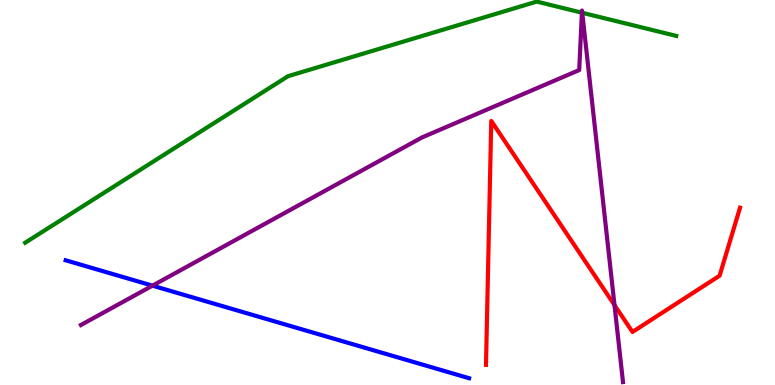[{'lines': ['blue', 'red'], 'intersections': []}, {'lines': ['green', 'red'], 'intersections': []}, {'lines': ['purple', 'red'], 'intersections': [{'x': 7.93, 'y': 2.08}]}, {'lines': ['blue', 'green'], 'intersections': []}, {'lines': ['blue', 'purple'], 'intersections': [{'x': 1.97, 'y': 2.58}]}, {'lines': ['green', 'purple'], 'intersections': [{'x': 7.51, 'y': 9.67}, {'x': 7.51, 'y': 9.67}]}]